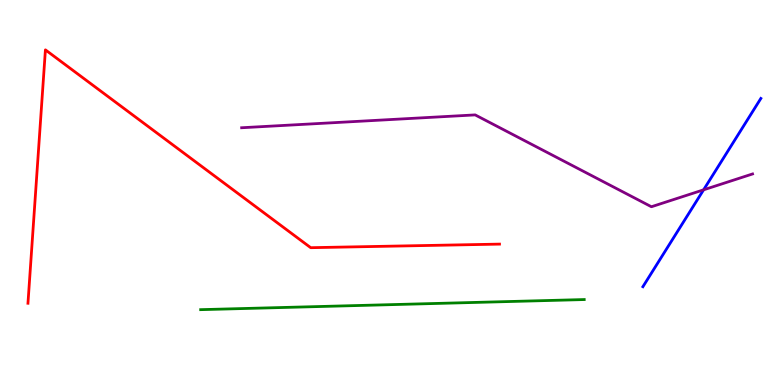[{'lines': ['blue', 'red'], 'intersections': []}, {'lines': ['green', 'red'], 'intersections': []}, {'lines': ['purple', 'red'], 'intersections': []}, {'lines': ['blue', 'green'], 'intersections': []}, {'lines': ['blue', 'purple'], 'intersections': [{'x': 9.08, 'y': 5.07}]}, {'lines': ['green', 'purple'], 'intersections': []}]